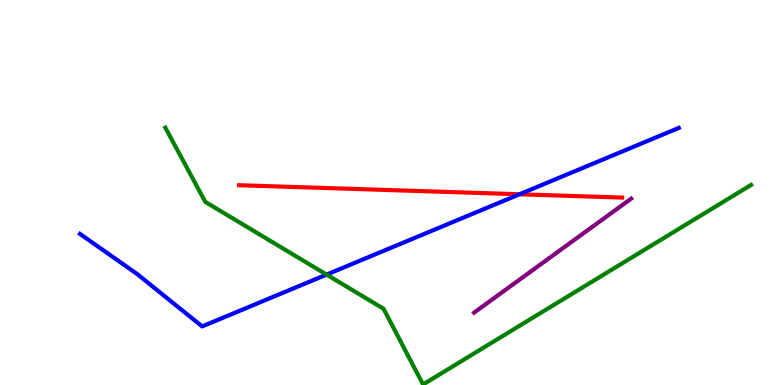[{'lines': ['blue', 'red'], 'intersections': [{'x': 6.7, 'y': 4.95}]}, {'lines': ['green', 'red'], 'intersections': []}, {'lines': ['purple', 'red'], 'intersections': []}, {'lines': ['blue', 'green'], 'intersections': [{'x': 4.21, 'y': 2.87}]}, {'lines': ['blue', 'purple'], 'intersections': []}, {'lines': ['green', 'purple'], 'intersections': []}]